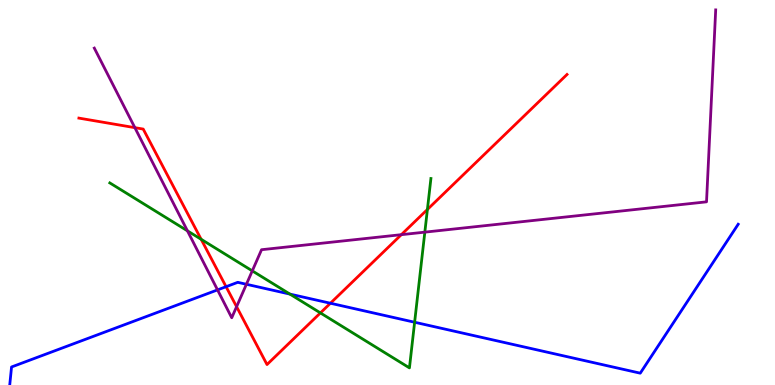[{'lines': ['blue', 'red'], 'intersections': [{'x': 2.92, 'y': 2.55}, {'x': 4.26, 'y': 2.12}]}, {'lines': ['green', 'red'], 'intersections': [{'x': 2.6, 'y': 3.78}, {'x': 4.13, 'y': 1.87}, {'x': 5.51, 'y': 4.56}]}, {'lines': ['purple', 'red'], 'intersections': [{'x': 1.74, 'y': 6.68}, {'x': 3.05, 'y': 2.03}, {'x': 5.18, 'y': 3.9}]}, {'lines': ['blue', 'green'], 'intersections': [{'x': 3.74, 'y': 2.36}, {'x': 5.35, 'y': 1.63}]}, {'lines': ['blue', 'purple'], 'intersections': [{'x': 2.81, 'y': 2.47}, {'x': 3.18, 'y': 2.62}]}, {'lines': ['green', 'purple'], 'intersections': [{'x': 2.42, 'y': 4.0}, {'x': 3.26, 'y': 2.96}, {'x': 5.48, 'y': 3.97}]}]